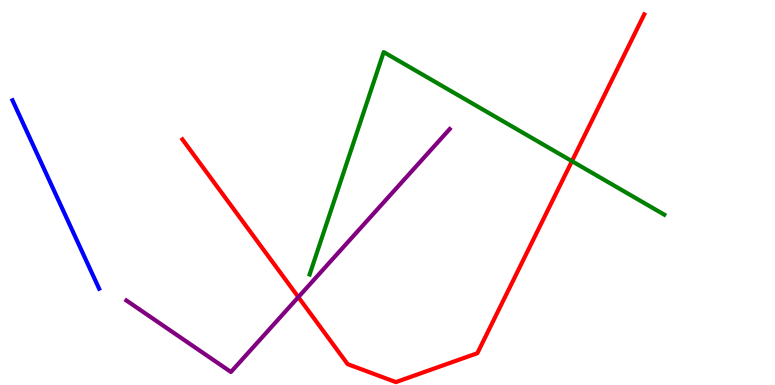[{'lines': ['blue', 'red'], 'intersections': []}, {'lines': ['green', 'red'], 'intersections': [{'x': 7.38, 'y': 5.81}]}, {'lines': ['purple', 'red'], 'intersections': [{'x': 3.85, 'y': 2.28}]}, {'lines': ['blue', 'green'], 'intersections': []}, {'lines': ['blue', 'purple'], 'intersections': []}, {'lines': ['green', 'purple'], 'intersections': []}]